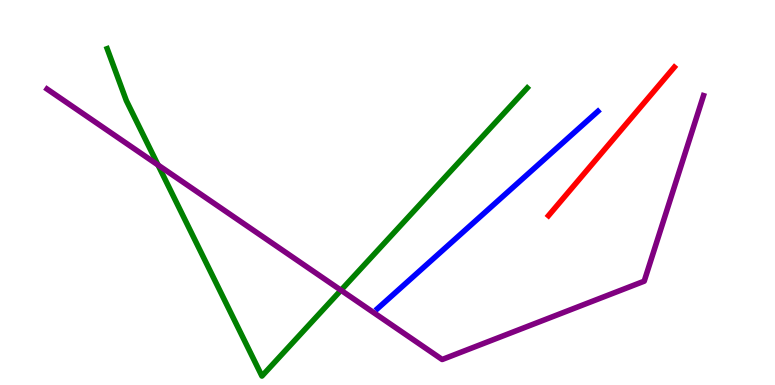[{'lines': ['blue', 'red'], 'intersections': []}, {'lines': ['green', 'red'], 'intersections': []}, {'lines': ['purple', 'red'], 'intersections': []}, {'lines': ['blue', 'green'], 'intersections': []}, {'lines': ['blue', 'purple'], 'intersections': []}, {'lines': ['green', 'purple'], 'intersections': [{'x': 2.04, 'y': 5.71}, {'x': 4.4, 'y': 2.46}]}]